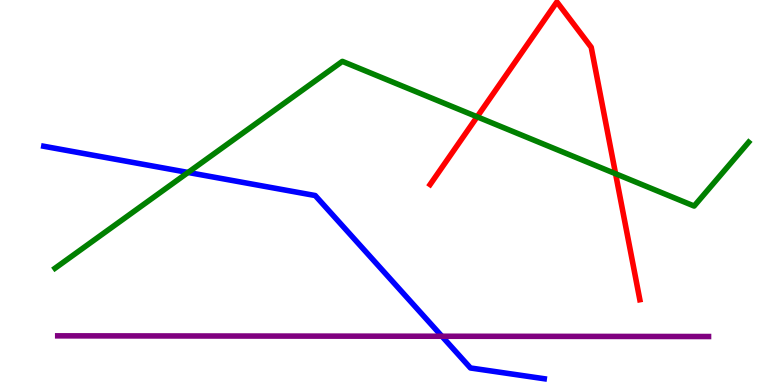[{'lines': ['blue', 'red'], 'intersections': []}, {'lines': ['green', 'red'], 'intersections': [{'x': 6.16, 'y': 6.97}, {'x': 7.94, 'y': 5.49}]}, {'lines': ['purple', 'red'], 'intersections': []}, {'lines': ['blue', 'green'], 'intersections': [{'x': 2.43, 'y': 5.52}]}, {'lines': ['blue', 'purple'], 'intersections': [{'x': 5.7, 'y': 1.27}]}, {'lines': ['green', 'purple'], 'intersections': []}]